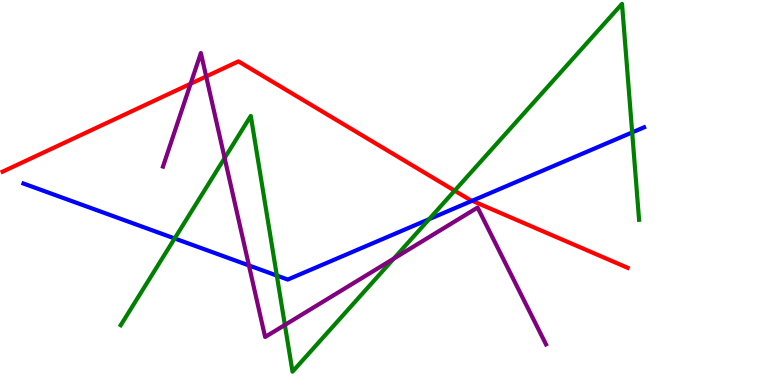[{'lines': ['blue', 'red'], 'intersections': [{'x': 6.09, 'y': 4.78}]}, {'lines': ['green', 'red'], 'intersections': [{'x': 5.87, 'y': 5.05}]}, {'lines': ['purple', 'red'], 'intersections': [{'x': 2.46, 'y': 7.82}, {'x': 2.66, 'y': 8.01}]}, {'lines': ['blue', 'green'], 'intersections': [{'x': 2.25, 'y': 3.81}, {'x': 3.57, 'y': 2.84}, {'x': 5.54, 'y': 4.31}, {'x': 8.16, 'y': 6.56}]}, {'lines': ['blue', 'purple'], 'intersections': [{'x': 3.21, 'y': 3.11}]}, {'lines': ['green', 'purple'], 'intersections': [{'x': 2.9, 'y': 5.9}, {'x': 3.68, 'y': 1.56}, {'x': 5.08, 'y': 3.28}]}]